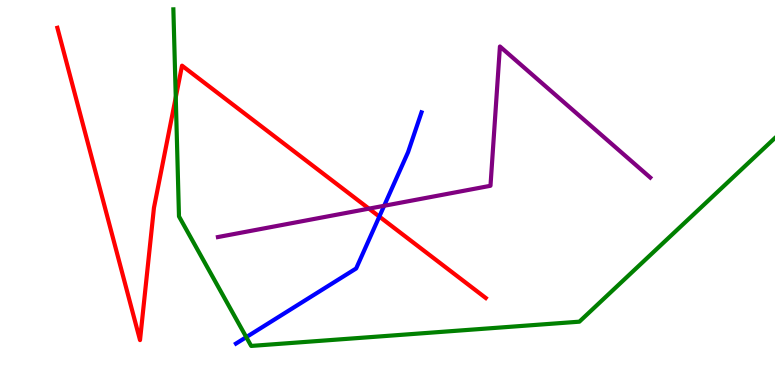[{'lines': ['blue', 'red'], 'intersections': [{'x': 4.89, 'y': 4.37}]}, {'lines': ['green', 'red'], 'intersections': [{'x': 2.27, 'y': 7.47}]}, {'lines': ['purple', 'red'], 'intersections': [{'x': 4.76, 'y': 4.58}]}, {'lines': ['blue', 'green'], 'intersections': [{'x': 3.18, 'y': 1.24}]}, {'lines': ['blue', 'purple'], 'intersections': [{'x': 4.96, 'y': 4.65}]}, {'lines': ['green', 'purple'], 'intersections': []}]